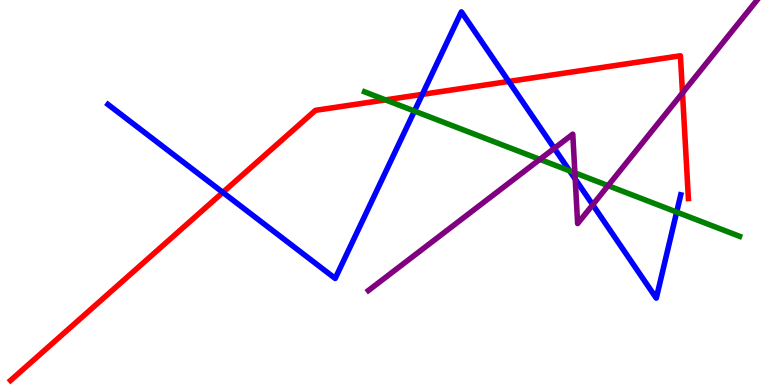[{'lines': ['blue', 'red'], 'intersections': [{'x': 2.88, 'y': 5.0}, {'x': 5.45, 'y': 7.55}, {'x': 6.56, 'y': 7.88}]}, {'lines': ['green', 'red'], 'intersections': [{'x': 4.97, 'y': 7.41}]}, {'lines': ['purple', 'red'], 'intersections': [{'x': 8.81, 'y': 7.59}]}, {'lines': ['blue', 'green'], 'intersections': [{'x': 5.35, 'y': 7.12}, {'x': 7.35, 'y': 5.56}, {'x': 8.73, 'y': 4.49}]}, {'lines': ['blue', 'purple'], 'intersections': [{'x': 7.15, 'y': 6.15}, {'x': 7.42, 'y': 5.35}, {'x': 7.65, 'y': 4.68}]}, {'lines': ['green', 'purple'], 'intersections': [{'x': 6.97, 'y': 5.86}, {'x': 7.42, 'y': 5.51}, {'x': 7.85, 'y': 5.18}]}]